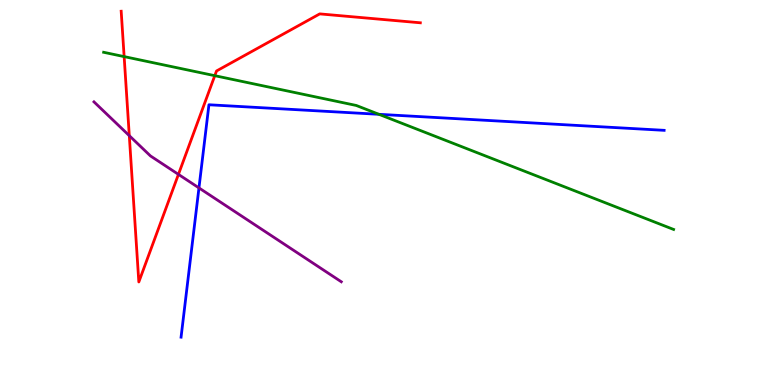[{'lines': ['blue', 'red'], 'intersections': []}, {'lines': ['green', 'red'], 'intersections': [{'x': 1.6, 'y': 8.53}, {'x': 2.77, 'y': 8.03}]}, {'lines': ['purple', 'red'], 'intersections': [{'x': 1.67, 'y': 6.48}, {'x': 2.3, 'y': 5.47}]}, {'lines': ['blue', 'green'], 'intersections': [{'x': 4.89, 'y': 7.03}]}, {'lines': ['blue', 'purple'], 'intersections': [{'x': 2.57, 'y': 5.12}]}, {'lines': ['green', 'purple'], 'intersections': []}]